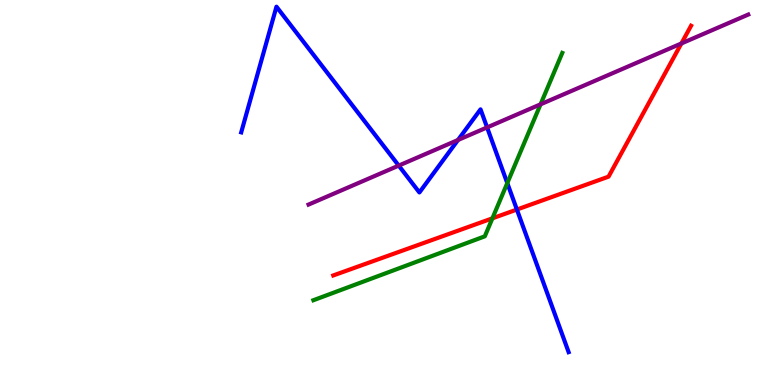[{'lines': ['blue', 'red'], 'intersections': [{'x': 6.67, 'y': 4.56}]}, {'lines': ['green', 'red'], 'intersections': [{'x': 6.35, 'y': 4.33}]}, {'lines': ['purple', 'red'], 'intersections': [{'x': 8.79, 'y': 8.87}]}, {'lines': ['blue', 'green'], 'intersections': [{'x': 6.55, 'y': 5.24}]}, {'lines': ['blue', 'purple'], 'intersections': [{'x': 5.14, 'y': 5.7}, {'x': 5.91, 'y': 6.36}, {'x': 6.29, 'y': 6.69}]}, {'lines': ['green', 'purple'], 'intersections': [{'x': 6.98, 'y': 7.29}]}]